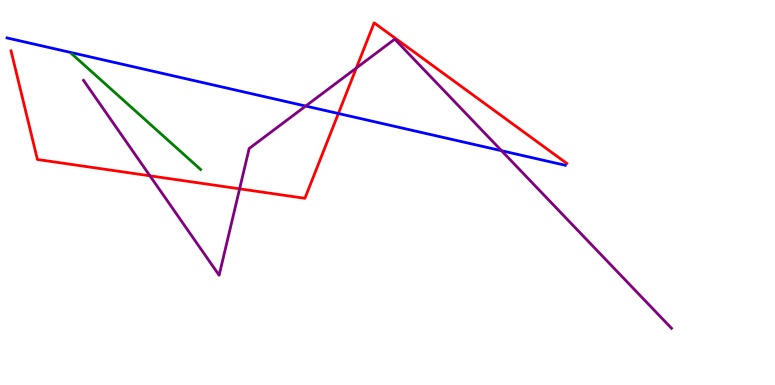[{'lines': ['blue', 'red'], 'intersections': [{'x': 4.37, 'y': 7.05}]}, {'lines': ['green', 'red'], 'intersections': []}, {'lines': ['purple', 'red'], 'intersections': [{'x': 1.93, 'y': 5.43}, {'x': 3.09, 'y': 5.1}, {'x': 4.6, 'y': 8.23}]}, {'lines': ['blue', 'green'], 'intersections': []}, {'lines': ['blue', 'purple'], 'intersections': [{'x': 3.94, 'y': 7.25}, {'x': 6.47, 'y': 6.09}]}, {'lines': ['green', 'purple'], 'intersections': []}]